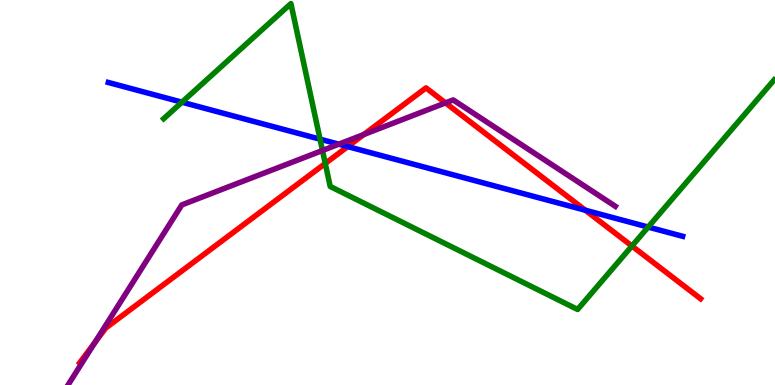[{'lines': ['blue', 'red'], 'intersections': [{'x': 4.49, 'y': 6.19}, {'x': 7.55, 'y': 4.54}]}, {'lines': ['green', 'red'], 'intersections': [{'x': 4.2, 'y': 5.75}, {'x': 8.15, 'y': 3.61}]}, {'lines': ['purple', 'red'], 'intersections': [{'x': 1.22, 'y': 1.1}, {'x': 4.7, 'y': 6.51}, {'x': 5.75, 'y': 7.33}]}, {'lines': ['blue', 'green'], 'intersections': [{'x': 2.35, 'y': 7.35}, {'x': 4.13, 'y': 6.38}, {'x': 8.36, 'y': 4.1}]}, {'lines': ['blue', 'purple'], 'intersections': [{'x': 4.37, 'y': 6.25}]}, {'lines': ['green', 'purple'], 'intersections': [{'x': 4.16, 'y': 6.09}]}]